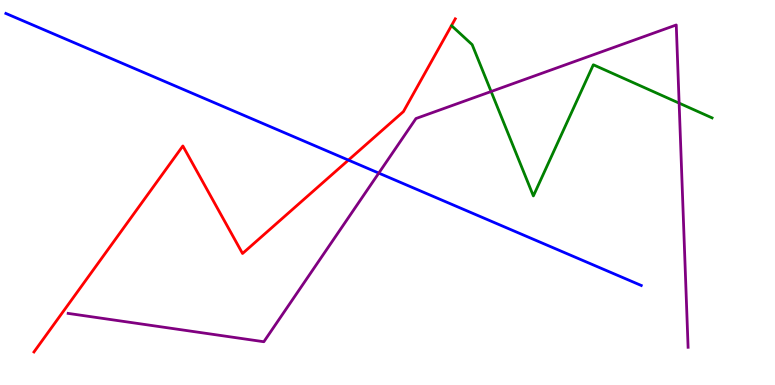[{'lines': ['blue', 'red'], 'intersections': [{'x': 4.5, 'y': 5.84}]}, {'lines': ['green', 'red'], 'intersections': []}, {'lines': ['purple', 'red'], 'intersections': []}, {'lines': ['blue', 'green'], 'intersections': []}, {'lines': ['blue', 'purple'], 'intersections': [{'x': 4.89, 'y': 5.5}]}, {'lines': ['green', 'purple'], 'intersections': [{'x': 6.34, 'y': 7.62}, {'x': 8.76, 'y': 7.32}]}]